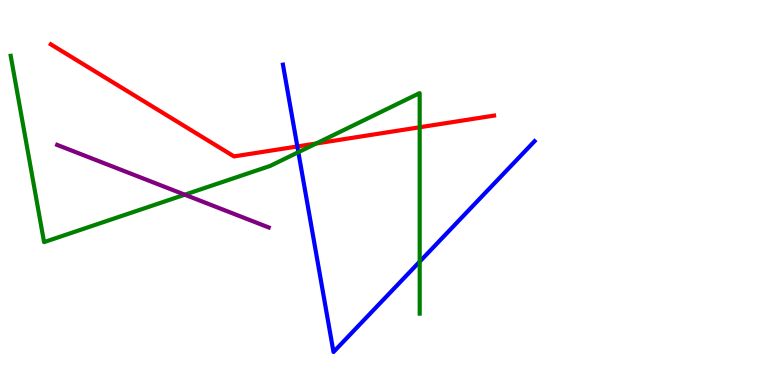[{'lines': ['blue', 'red'], 'intersections': [{'x': 3.84, 'y': 6.2}]}, {'lines': ['green', 'red'], 'intersections': [{'x': 4.08, 'y': 6.27}, {'x': 5.42, 'y': 6.69}]}, {'lines': ['purple', 'red'], 'intersections': []}, {'lines': ['blue', 'green'], 'intersections': [{'x': 3.85, 'y': 6.05}, {'x': 5.42, 'y': 3.2}]}, {'lines': ['blue', 'purple'], 'intersections': []}, {'lines': ['green', 'purple'], 'intersections': [{'x': 2.38, 'y': 4.94}]}]